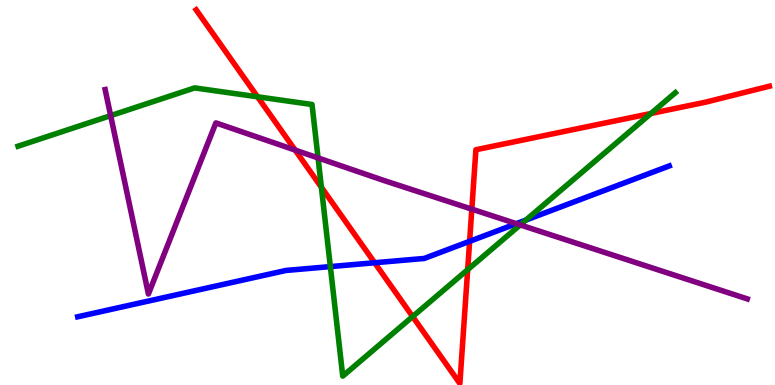[{'lines': ['blue', 'red'], 'intersections': [{'x': 4.83, 'y': 3.18}, {'x': 6.06, 'y': 3.73}]}, {'lines': ['green', 'red'], 'intersections': [{'x': 3.32, 'y': 7.49}, {'x': 4.15, 'y': 5.14}, {'x': 5.32, 'y': 1.78}, {'x': 6.03, 'y': 3.0}, {'x': 8.4, 'y': 7.05}]}, {'lines': ['purple', 'red'], 'intersections': [{'x': 3.81, 'y': 6.1}, {'x': 6.09, 'y': 4.57}]}, {'lines': ['blue', 'green'], 'intersections': [{'x': 4.26, 'y': 3.08}, {'x': 6.79, 'y': 4.28}]}, {'lines': ['blue', 'purple'], 'intersections': [{'x': 6.66, 'y': 4.19}]}, {'lines': ['green', 'purple'], 'intersections': [{'x': 1.43, 'y': 7.0}, {'x': 4.1, 'y': 5.9}, {'x': 6.71, 'y': 4.16}]}]